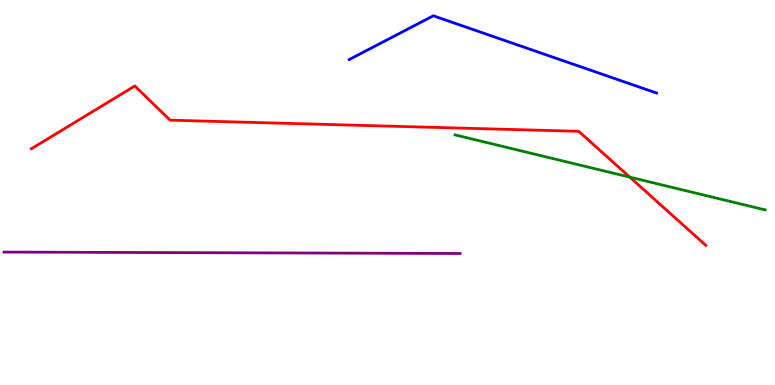[{'lines': ['blue', 'red'], 'intersections': []}, {'lines': ['green', 'red'], 'intersections': [{'x': 8.13, 'y': 5.4}]}, {'lines': ['purple', 'red'], 'intersections': []}, {'lines': ['blue', 'green'], 'intersections': []}, {'lines': ['blue', 'purple'], 'intersections': []}, {'lines': ['green', 'purple'], 'intersections': []}]